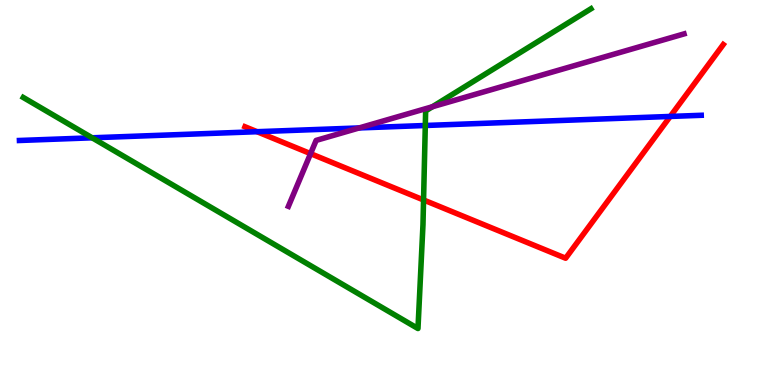[{'lines': ['blue', 'red'], 'intersections': [{'x': 3.32, 'y': 6.58}, {'x': 8.65, 'y': 6.98}]}, {'lines': ['green', 'red'], 'intersections': [{'x': 5.47, 'y': 4.81}]}, {'lines': ['purple', 'red'], 'intersections': [{'x': 4.01, 'y': 6.01}]}, {'lines': ['blue', 'green'], 'intersections': [{'x': 1.19, 'y': 6.42}, {'x': 5.49, 'y': 6.74}]}, {'lines': ['blue', 'purple'], 'intersections': [{'x': 4.63, 'y': 6.68}]}, {'lines': ['green', 'purple'], 'intersections': [{'x': 5.58, 'y': 7.23}]}]